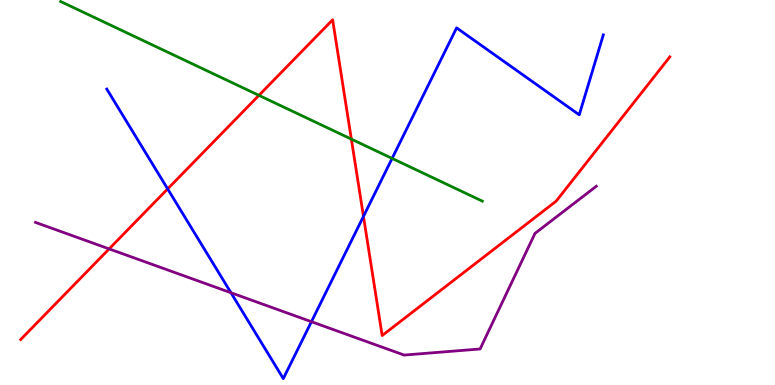[{'lines': ['blue', 'red'], 'intersections': [{'x': 2.16, 'y': 5.09}, {'x': 4.69, 'y': 4.38}]}, {'lines': ['green', 'red'], 'intersections': [{'x': 3.34, 'y': 7.52}, {'x': 4.53, 'y': 6.39}]}, {'lines': ['purple', 'red'], 'intersections': [{'x': 1.41, 'y': 3.54}]}, {'lines': ['blue', 'green'], 'intersections': [{'x': 5.06, 'y': 5.89}]}, {'lines': ['blue', 'purple'], 'intersections': [{'x': 2.98, 'y': 2.4}, {'x': 4.02, 'y': 1.64}]}, {'lines': ['green', 'purple'], 'intersections': []}]